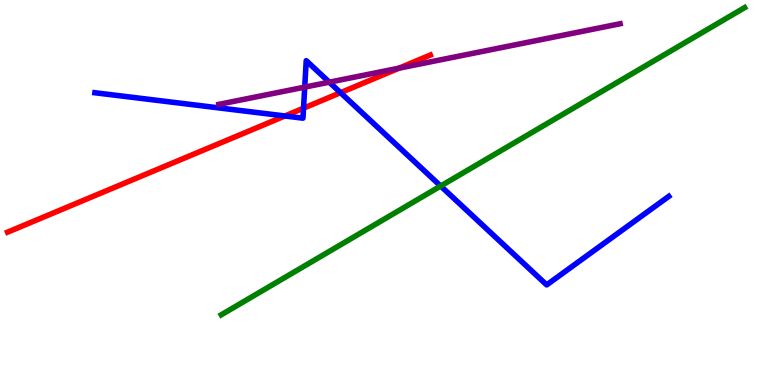[{'lines': ['blue', 'red'], 'intersections': [{'x': 3.68, 'y': 6.99}, {'x': 3.92, 'y': 7.19}, {'x': 4.39, 'y': 7.59}]}, {'lines': ['green', 'red'], 'intersections': []}, {'lines': ['purple', 'red'], 'intersections': [{'x': 5.15, 'y': 8.23}]}, {'lines': ['blue', 'green'], 'intersections': [{'x': 5.69, 'y': 5.17}]}, {'lines': ['blue', 'purple'], 'intersections': [{'x': 3.93, 'y': 7.74}, {'x': 4.25, 'y': 7.87}]}, {'lines': ['green', 'purple'], 'intersections': []}]